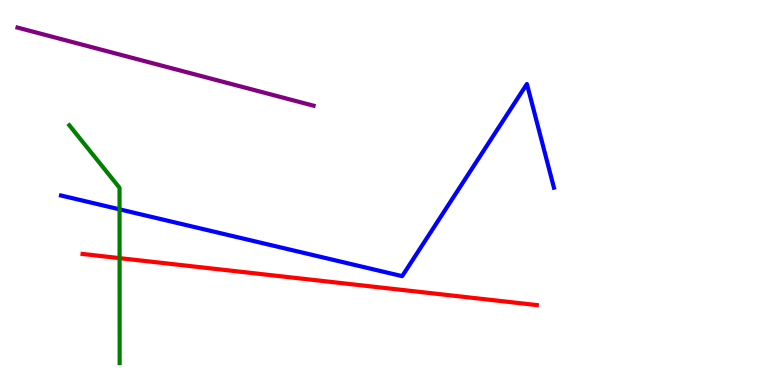[{'lines': ['blue', 'red'], 'intersections': []}, {'lines': ['green', 'red'], 'intersections': [{'x': 1.54, 'y': 3.3}]}, {'lines': ['purple', 'red'], 'intersections': []}, {'lines': ['blue', 'green'], 'intersections': [{'x': 1.54, 'y': 4.56}]}, {'lines': ['blue', 'purple'], 'intersections': []}, {'lines': ['green', 'purple'], 'intersections': []}]